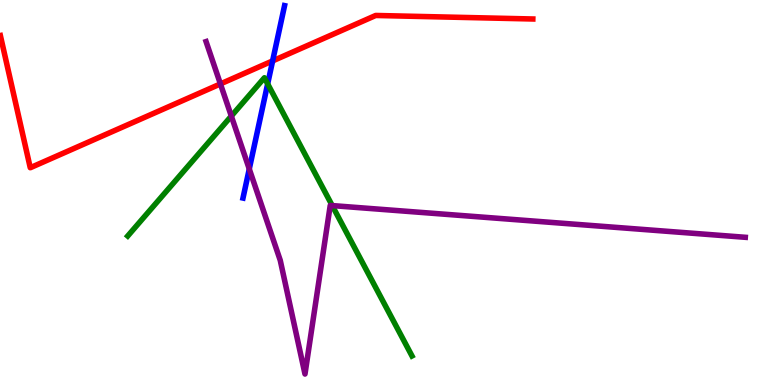[{'lines': ['blue', 'red'], 'intersections': [{'x': 3.52, 'y': 8.42}]}, {'lines': ['green', 'red'], 'intersections': []}, {'lines': ['purple', 'red'], 'intersections': [{'x': 2.84, 'y': 7.82}]}, {'lines': ['blue', 'green'], 'intersections': [{'x': 3.45, 'y': 7.82}]}, {'lines': ['blue', 'purple'], 'intersections': [{'x': 3.22, 'y': 5.61}]}, {'lines': ['green', 'purple'], 'intersections': [{'x': 2.98, 'y': 6.99}, {'x': 4.29, 'y': 4.66}]}]